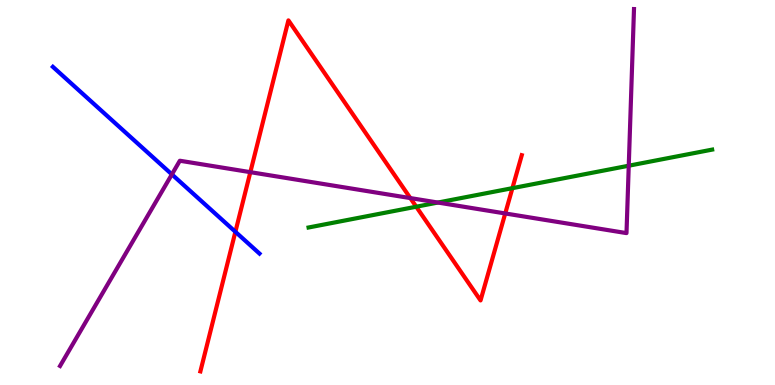[{'lines': ['blue', 'red'], 'intersections': [{'x': 3.04, 'y': 3.98}]}, {'lines': ['green', 'red'], 'intersections': [{'x': 5.37, 'y': 4.63}, {'x': 6.61, 'y': 5.11}]}, {'lines': ['purple', 'red'], 'intersections': [{'x': 3.23, 'y': 5.53}, {'x': 5.29, 'y': 4.86}, {'x': 6.52, 'y': 4.46}]}, {'lines': ['blue', 'green'], 'intersections': []}, {'lines': ['blue', 'purple'], 'intersections': [{'x': 2.22, 'y': 5.47}]}, {'lines': ['green', 'purple'], 'intersections': [{'x': 5.65, 'y': 4.74}, {'x': 8.11, 'y': 5.7}]}]